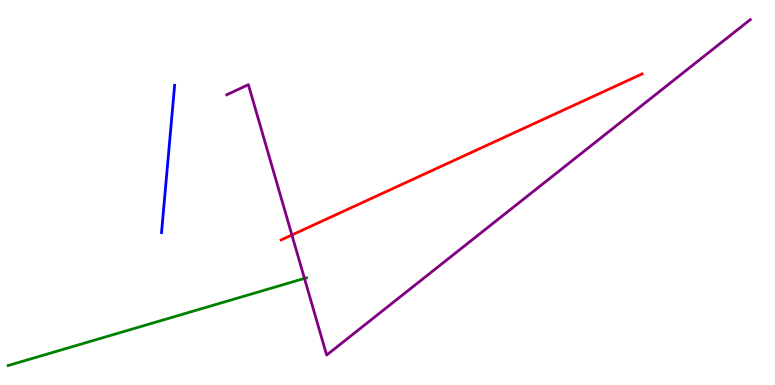[{'lines': ['blue', 'red'], 'intersections': []}, {'lines': ['green', 'red'], 'intersections': []}, {'lines': ['purple', 'red'], 'intersections': [{'x': 3.77, 'y': 3.9}]}, {'lines': ['blue', 'green'], 'intersections': []}, {'lines': ['blue', 'purple'], 'intersections': []}, {'lines': ['green', 'purple'], 'intersections': [{'x': 3.93, 'y': 2.77}]}]